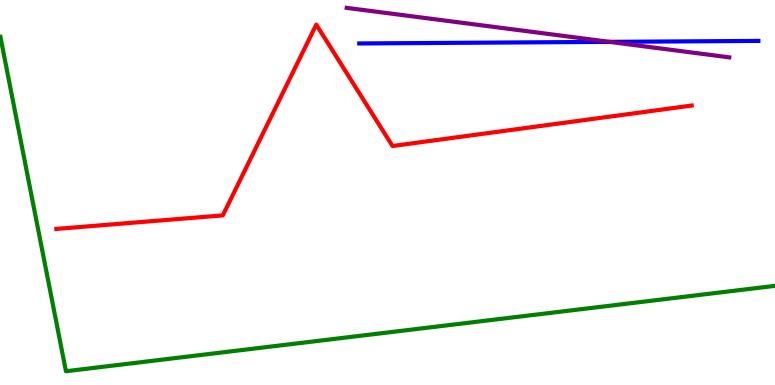[{'lines': ['blue', 'red'], 'intersections': []}, {'lines': ['green', 'red'], 'intersections': []}, {'lines': ['purple', 'red'], 'intersections': []}, {'lines': ['blue', 'green'], 'intersections': []}, {'lines': ['blue', 'purple'], 'intersections': [{'x': 7.86, 'y': 8.91}]}, {'lines': ['green', 'purple'], 'intersections': []}]